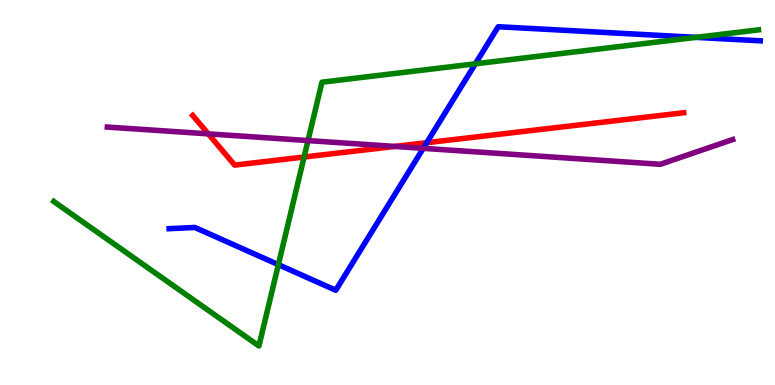[{'lines': ['blue', 'red'], 'intersections': [{'x': 5.51, 'y': 6.29}]}, {'lines': ['green', 'red'], 'intersections': [{'x': 3.92, 'y': 5.92}]}, {'lines': ['purple', 'red'], 'intersections': [{'x': 2.69, 'y': 6.52}, {'x': 5.1, 'y': 6.2}]}, {'lines': ['blue', 'green'], 'intersections': [{'x': 3.59, 'y': 3.13}, {'x': 6.13, 'y': 8.34}, {'x': 8.98, 'y': 9.03}]}, {'lines': ['blue', 'purple'], 'intersections': [{'x': 5.46, 'y': 6.15}]}, {'lines': ['green', 'purple'], 'intersections': [{'x': 3.97, 'y': 6.35}]}]